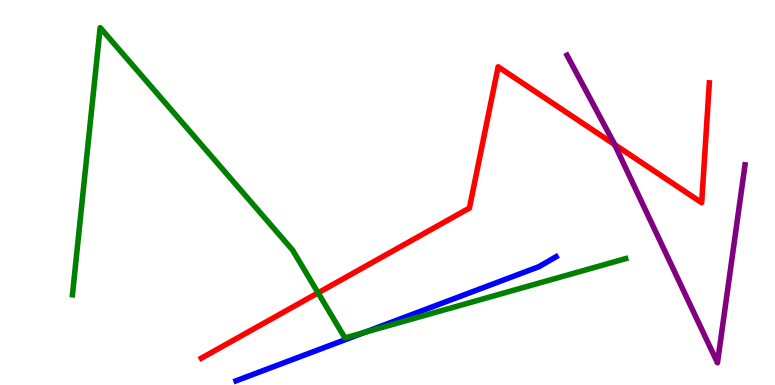[{'lines': ['blue', 'red'], 'intersections': []}, {'lines': ['green', 'red'], 'intersections': [{'x': 4.1, 'y': 2.39}]}, {'lines': ['purple', 'red'], 'intersections': [{'x': 7.93, 'y': 6.24}]}, {'lines': ['blue', 'green'], 'intersections': [{'x': 4.71, 'y': 1.37}]}, {'lines': ['blue', 'purple'], 'intersections': []}, {'lines': ['green', 'purple'], 'intersections': []}]